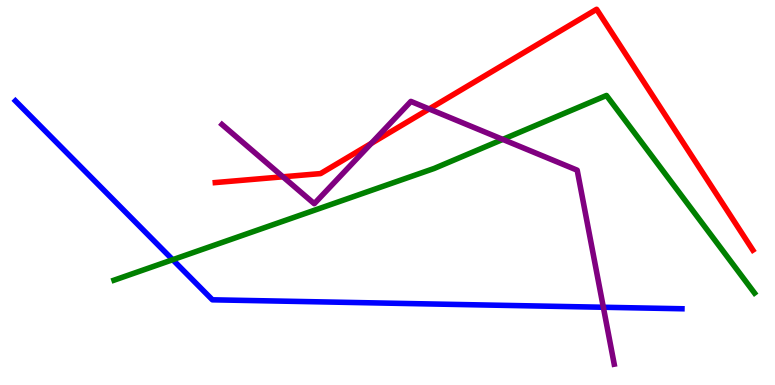[{'lines': ['blue', 'red'], 'intersections': []}, {'lines': ['green', 'red'], 'intersections': []}, {'lines': ['purple', 'red'], 'intersections': [{'x': 3.65, 'y': 5.41}, {'x': 4.79, 'y': 6.27}, {'x': 5.54, 'y': 7.17}]}, {'lines': ['blue', 'green'], 'intersections': [{'x': 2.23, 'y': 3.25}]}, {'lines': ['blue', 'purple'], 'intersections': [{'x': 7.79, 'y': 2.02}]}, {'lines': ['green', 'purple'], 'intersections': [{'x': 6.49, 'y': 6.38}]}]